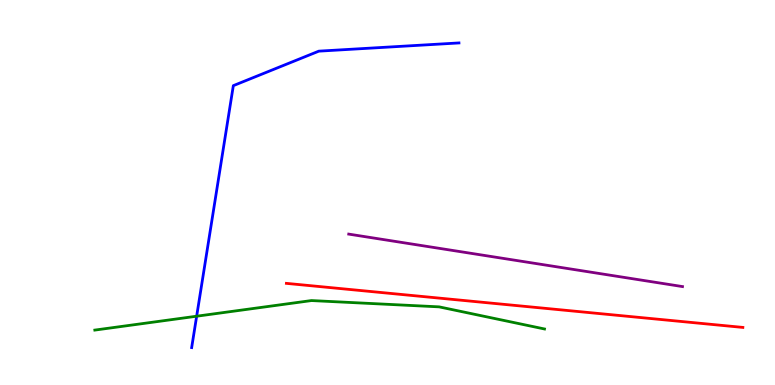[{'lines': ['blue', 'red'], 'intersections': []}, {'lines': ['green', 'red'], 'intersections': []}, {'lines': ['purple', 'red'], 'intersections': []}, {'lines': ['blue', 'green'], 'intersections': [{'x': 2.54, 'y': 1.79}]}, {'lines': ['blue', 'purple'], 'intersections': []}, {'lines': ['green', 'purple'], 'intersections': []}]